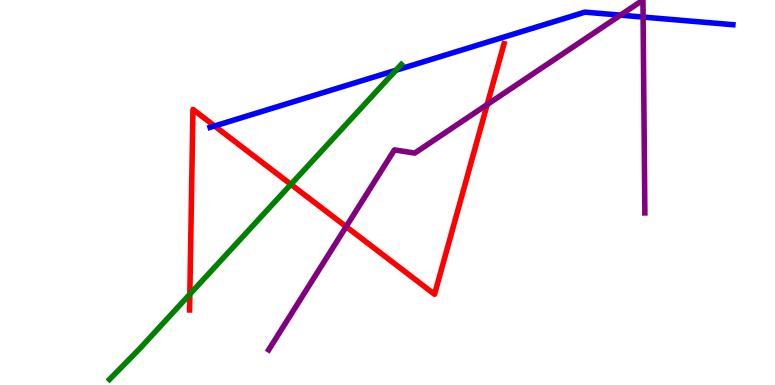[{'lines': ['blue', 'red'], 'intersections': [{'x': 2.77, 'y': 6.73}]}, {'lines': ['green', 'red'], 'intersections': [{'x': 2.45, 'y': 2.36}, {'x': 3.75, 'y': 5.21}]}, {'lines': ['purple', 'red'], 'intersections': [{'x': 4.47, 'y': 4.11}, {'x': 6.29, 'y': 7.29}]}, {'lines': ['blue', 'green'], 'intersections': [{'x': 5.11, 'y': 8.18}]}, {'lines': ['blue', 'purple'], 'intersections': [{'x': 8.01, 'y': 9.61}, {'x': 8.3, 'y': 9.56}]}, {'lines': ['green', 'purple'], 'intersections': []}]